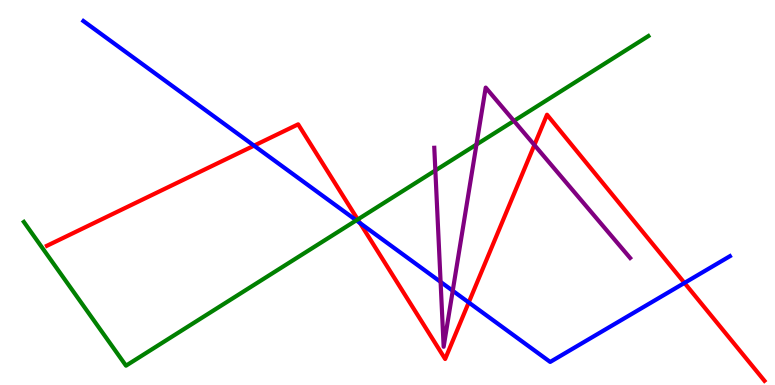[{'lines': ['blue', 'red'], 'intersections': [{'x': 3.28, 'y': 6.22}, {'x': 4.64, 'y': 4.21}, {'x': 6.05, 'y': 2.14}, {'x': 8.83, 'y': 2.65}]}, {'lines': ['green', 'red'], 'intersections': [{'x': 4.62, 'y': 4.3}]}, {'lines': ['purple', 'red'], 'intersections': [{'x': 6.9, 'y': 6.23}]}, {'lines': ['blue', 'green'], 'intersections': [{'x': 4.6, 'y': 4.28}]}, {'lines': ['blue', 'purple'], 'intersections': [{'x': 5.69, 'y': 2.68}, {'x': 5.84, 'y': 2.45}]}, {'lines': ['green', 'purple'], 'intersections': [{'x': 5.62, 'y': 5.57}, {'x': 6.15, 'y': 6.25}, {'x': 6.63, 'y': 6.86}]}]